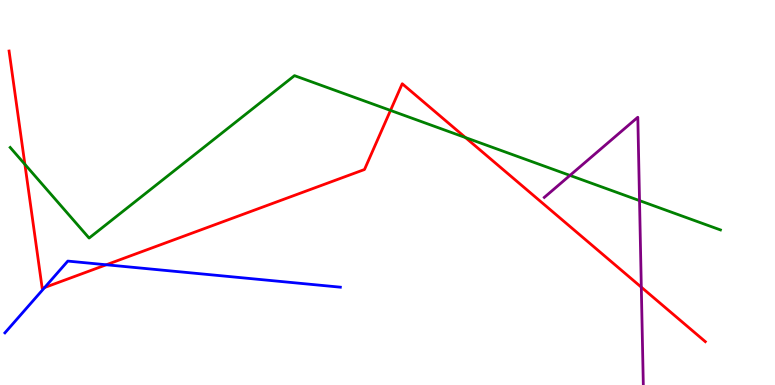[{'lines': ['blue', 'red'], 'intersections': [{'x': 0.576, 'y': 2.53}, {'x': 1.37, 'y': 3.12}]}, {'lines': ['green', 'red'], 'intersections': [{'x': 0.321, 'y': 5.73}, {'x': 5.04, 'y': 7.13}, {'x': 6.01, 'y': 6.43}]}, {'lines': ['purple', 'red'], 'intersections': [{'x': 8.27, 'y': 2.54}]}, {'lines': ['blue', 'green'], 'intersections': []}, {'lines': ['blue', 'purple'], 'intersections': []}, {'lines': ['green', 'purple'], 'intersections': [{'x': 7.35, 'y': 5.44}, {'x': 8.25, 'y': 4.79}]}]